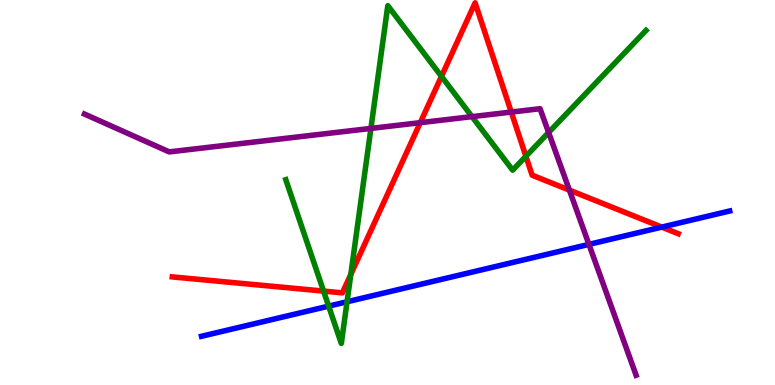[{'lines': ['blue', 'red'], 'intersections': [{'x': 8.54, 'y': 4.1}]}, {'lines': ['green', 'red'], 'intersections': [{'x': 4.18, 'y': 2.44}, {'x': 4.53, 'y': 2.87}, {'x': 5.7, 'y': 8.02}, {'x': 6.79, 'y': 5.94}]}, {'lines': ['purple', 'red'], 'intersections': [{'x': 5.42, 'y': 6.81}, {'x': 6.6, 'y': 7.09}, {'x': 7.35, 'y': 5.06}]}, {'lines': ['blue', 'green'], 'intersections': [{'x': 4.24, 'y': 2.05}, {'x': 4.48, 'y': 2.16}]}, {'lines': ['blue', 'purple'], 'intersections': [{'x': 7.6, 'y': 3.65}]}, {'lines': ['green', 'purple'], 'intersections': [{'x': 4.79, 'y': 6.66}, {'x': 6.09, 'y': 6.97}, {'x': 7.08, 'y': 6.56}]}]